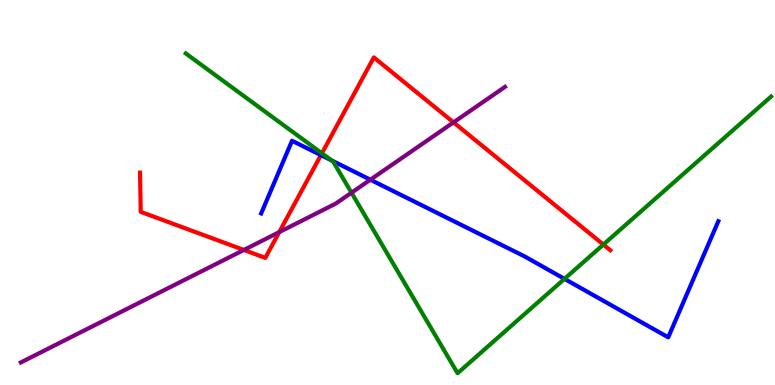[{'lines': ['blue', 'red'], 'intersections': [{'x': 4.14, 'y': 5.97}]}, {'lines': ['green', 'red'], 'intersections': [{'x': 4.15, 'y': 6.02}, {'x': 7.79, 'y': 3.65}]}, {'lines': ['purple', 'red'], 'intersections': [{'x': 3.15, 'y': 3.51}, {'x': 3.6, 'y': 3.97}, {'x': 5.85, 'y': 6.82}]}, {'lines': ['blue', 'green'], 'intersections': [{'x': 4.28, 'y': 5.83}, {'x': 7.28, 'y': 2.76}]}, {'lines': ['blue', 'purple'], 'intersections': [{'x': 4.78, 'y': 5.33}]}, {'lines': ['green', 'purple'], 'intersections': [{'x': 4.54, 'y': 4.99}]}]